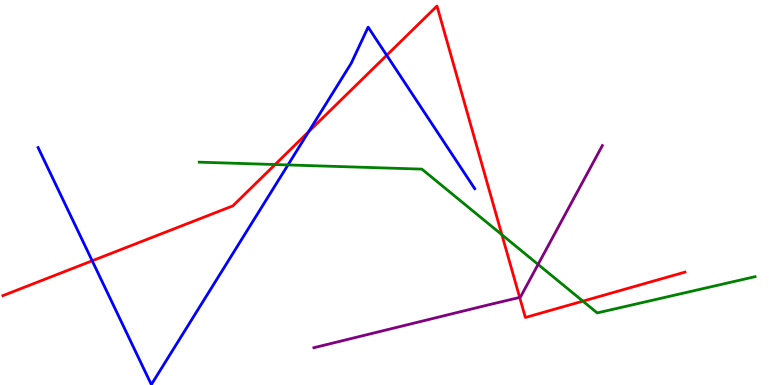[{'lines': ['blue', 'red'], 'intersections': [{'x': 1.19, 'y': 3.23}, {'x': 3.98, 'y': 6.58}, {'x': 4.99, 'y': 8.56}]}, {'lines': ['green', 'red'], 'intersections': [{'x': 3.55, 'y': 5.73}, {'x': 6.48, 'y': 3.9}, {'x': 7.52, 'y': 2.18}]}, {'lines': ['purple', 'red'], 'intersections': [{'x': 6.71, 'y': 2.27}]}, {'lines': ['blue', 'green'], 'intersections': [{'x': 3.72, 'y': 5.72}]}, {'lines': ['blue', 'purple'], 'intersections': []}, {'lines': ['green', 'purple'], 'intersections': [{'x': 6.94, 'y': 3.13}]}]